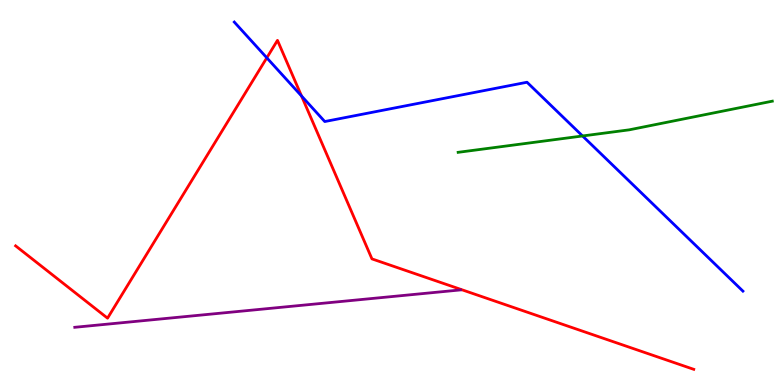[{'lines': ['blue', 'red'], 'intersections': [{'x': 3.44, 'y': 8.5}, {'x': 3.89, 'y': 7.51}]}, {'lines': ['green', 'red'], 'intersections': []}, {'lines': ['purple', 'red'], 'intersections': []}, {'lines': ['blue', 'green'], 'intersections': [{'x': 7.52, 'y': 6.47}]}, {'lines': ['blue', 'purple'], 'intersections': []}, {'lines': ['green', 'purple'], 'intersections': []}]